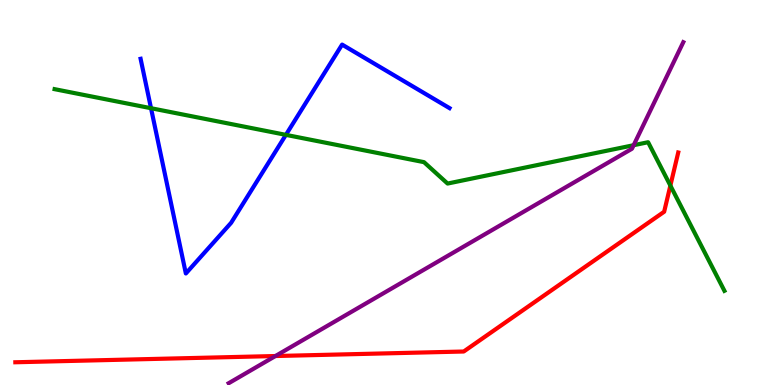[{'lines': ['blue', 'red'], 'intersections': []}, {'lines': ['green', 'red'], 'intersections': [{'x': 8.65, 'y': 5.18}]}, {'lines': ['purple', 'red'], 'intersections': [{'x': 3.55, 'y': 0.753}]}, {'lines': ['blue', 'green'], 'intersections': [{'x': 1.95, 'y': 7.19}, {'x': 3.69, 'y': 6.5}]}, {'lines': ['blue', 'purple'], 'intersections': []}, {'lines': ['green', 'purple'], 'intersections': [{'x': 8.18, 'y': 6.23}]}]